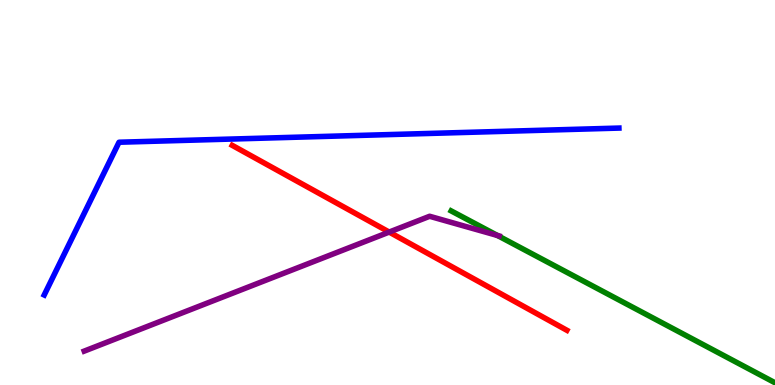[{'lines': ['blue', 'red'], 'intersections': []}, {'lines': ['green', 'red'], 'intersections': []}, {'lines': ['purple', 'red'], 'intersections': [{'x': 5.02, 'y': 3.97}]}, {'lines': ['blue', 'green'], 'intersections': []}, {'lines': ['blue', 'purple'], 'intersections': []}, {'lines': ['green', 'purple'], 'intersections': [{'x': 6.42, 'y': 3.88}]}]